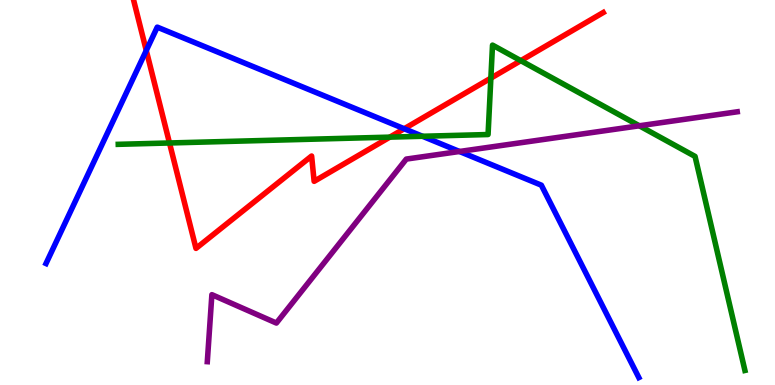[{'lines': ['blue', 'red'], 'intersections': [{'x': 1.89, 'y': 8.69}, {'x': 5.22, 'y': 6.66}]}, {'lines': ['green', 'red'], 'intersections': [{'x': 2.19, 'y': 6.29}, {'x': 5.03, 'y': 6.44}, {'x': 6.33, 'y': 7.97}, {'x': 6.72, 'y': 8.42}]}, {'lines': ['purple', 'red'], 'intersections': []}, {'lines': ['blue', 'green'], 'intersections': [{'x': 5.45, 'y': 6.46}]}, {'lines': ['blue', 'purple'], 'intersections': [{'x': 5.93, 'y': 6.07}]}, {'lines': ['green', 'purple'], 'intersections': [{'x': 8.25, 'y': 6.73}]}]